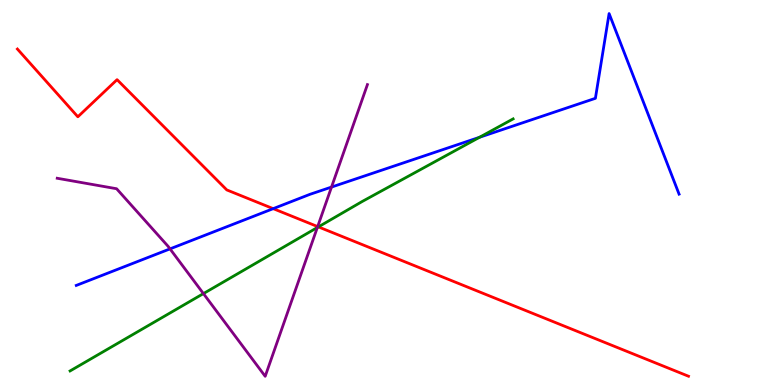[{'lines': ['blue', 'red'], 'intersections': [{'x': 3.53, 'y': 4.58}]}, {'lines': ['green', 'red'], 'intersections': [{'x': 4.11, 'y': 4.11}]}, {'lines': ['purple', 'red'], 'intersections': [{'x': 4.1, 'y': 4.11}]}, {'lines': ['blue', 'green'], 'intersections': [{'x': 6.19, 'y': 6.43}]}, {'lines': ['blue', 'purple'], 'intersections': [{'x': 2.19, 'y': 3.54}, {'x': 4.28, 'y': 5.14}]}, {'lines': ['green', 'purple'], 'intersections': [{'x': 2.62, 'y': 2.37}, {'x': 4.09, 'y': 4.09}]}]